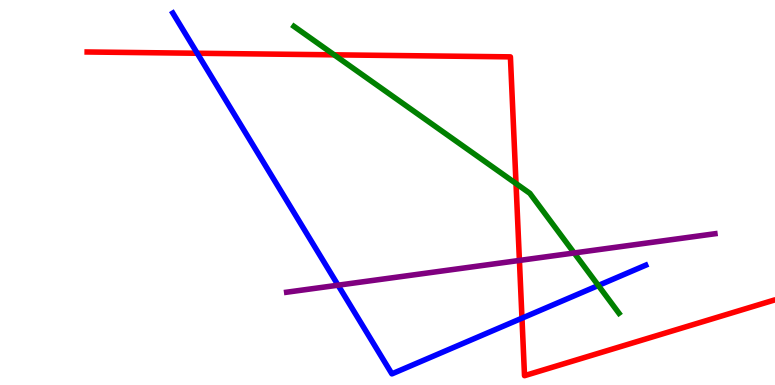[{'lines': ['blue', 'red'], 'intersections': [{'x': 2.54, 'y': 8.62}, {'x': 6.74, 'y': 1.74}]}, {'lines': ['green', 'red'], 'intersections': [{'x': 4.31, 'y': 8.58}, {'x': 6.66, 'y': 5.23}]}, {'lines': ['purple', 'red'], 'intersections': [{'x': 6.7, 'y': 3.24}]}, {'lines': ['blue', 'green'], 'intersections': [{'x': 7.72, 'y': 2.58}]}, {'lines': ['blue', 'purple'], 'intersections': [{'x': 4.36, 'y': 2.59}]}, {'lines': ['green', 'purple'], 'intersections': [{'x': 7.41, 'y': 3.43}]}]